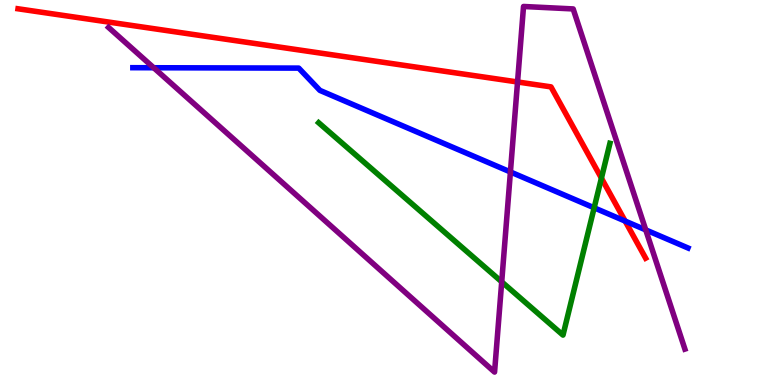[{'lines': ['blue', 'red'], 'intersections': [{'x': 8.07, 'y': 4.26}]}, {'lines': ['green', 'red'], 'intersections': [{'x': 7.76, 'y': 5.37}]}, {'lines': ['purple', 'red'], 'intersections': [{'x': 6.68, 'y': 7.87}]}, {'lines': ['blue', 'green'], 'intersections': [{'x': 7.67, 'y': 4.6}]}, {'lines': ['blue', 'purple'], 'intersections': [{'x': 1.98, 'y': 8.24}, {'x': 6.59, 'y': 5.53}, {'x': 8.33, 'y': 4.03}]}, {'lines': ['green', 'purple'], 'intersections': [{'x': 6.47, 'y': 2.68}]}]